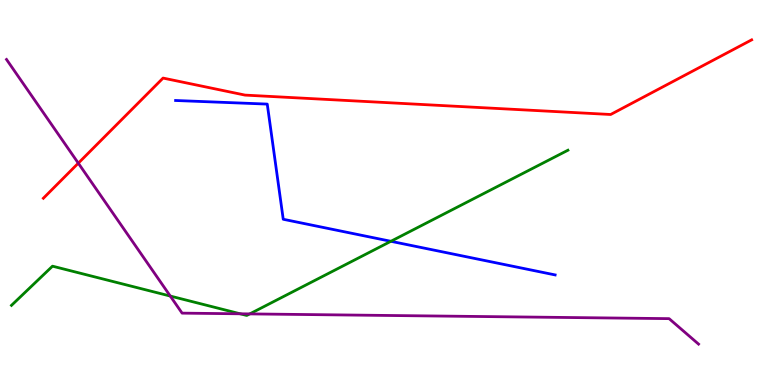[{'lines': ['blue', 'red'], 'intersections': []}, {'lines': ['green', 'red'], 'intersections': []}, {'lines': ['purple', 'red'], 'intersections': [{'x': 1.01, 'y': 5.76}]}, {'lines': ['blue', 'green'], 'intersections': [{'x': 5.04, 'y': 3.73}]}, {'lines': ['blue', 'purple'], 'intersections': []}, {'lines': ['green', 'purple'], 'intersections': [{'x': 2.2, 'y': 2.31}, {'x': 3.1, 'y': 1.85}, {'x': 3.22, 'y': 1.85}]}]